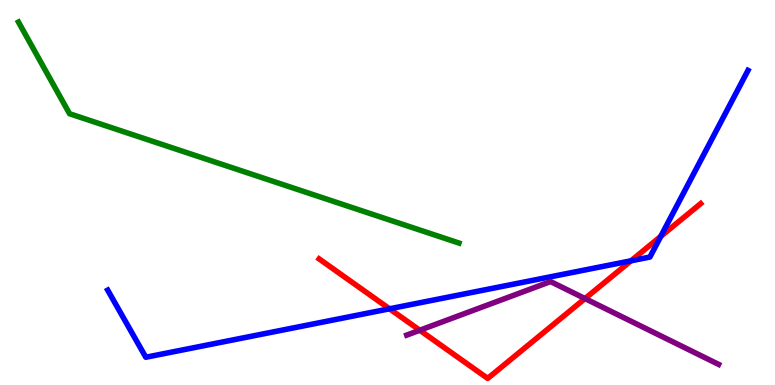[{'lines': ['blue', 'red'], 'intersections': [{'x': 5.03, 'y': 1.98}, {'x': 8.14, 'y': 3.23}, {'x': 8.53, 'y': 3.86}]}, {'lines': ['green', 'red'], 'intersections': []}, {'lines': ['purple', 'red'], 'intersections': [{'x': 5.42, 'y': 1.42}, {'x': 7.55, 'y': 2.25}]}, {'lines': ['blue', 'green'], 'intersections': []}, {'lines': ['blue', 'purple'], 'intersections': []}, {'lines': ['green', 'purple'], 'intersections': []}]